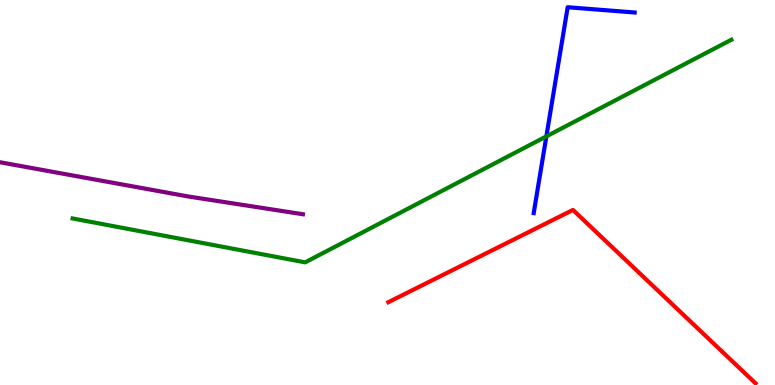[{'lines': ['blue', 'red'], 'intersections': []}, {'lines': ['green', 'red'], 'intersections': []}, {'lines': ['purple', 'red'], 'intersections': []}, {'lines': ['blue', 'green'], 'intersections': [{'x': 7.05, 'y': 6.46}]}, {'lines': ['blue', 'purple'], 'intersections': []}, {'lines': ['green', 'purple'], 'intersections': []}]